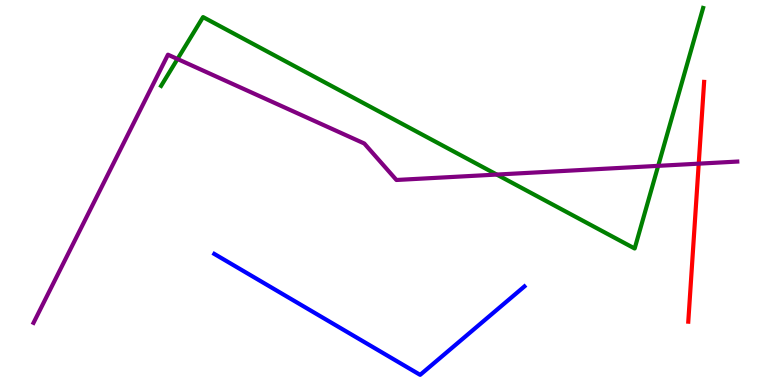[{'lines': ['blue', 'red'], 'intersections': []}, {'lines': ['green', 'red'], 'intersections': []}, {'lines': ['purple', 'red'], 'intersections': [{'x': 9.02, 'y': 5.75}]}, {'lines': ['blue', 'green'], 'intersections': []}, {'lines': ['blue', 'purple'], 'intersections': []}, {'lines': ['green', 'purple'], 'intersections': [{'x': 2.29, 'y': 8.47}, {'x': 6.41, 'y': 5.47}, {'x': 8.49, 'y': 5.69}]}]